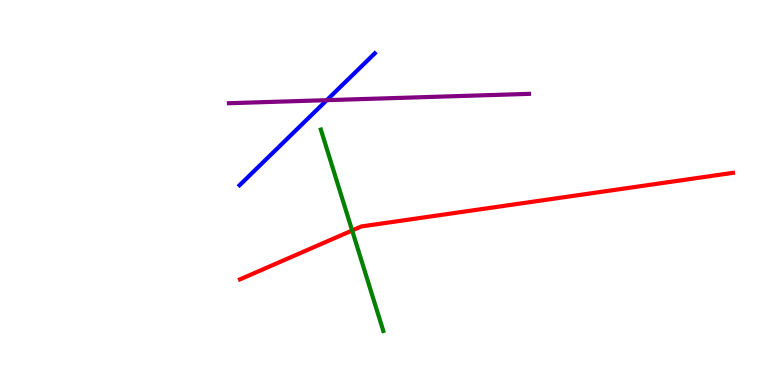[{'lines': ['blue', 'red'], 'intersections': []}, {'lines': ['green', 'red'], 'intersections': [{'x': 4.54, 'y': 4.01}]}, {'lines': ['purple', 'red'], 'intersections': []}, {'lines': ['blue', 'green'], 'intersections': []}, {'lines': ['blue', 'purple'], 'intersections': [{'x': 4.22, 'y': 7.4}]}, {'lines': ['green', 'purple'], 'intersections': []}]